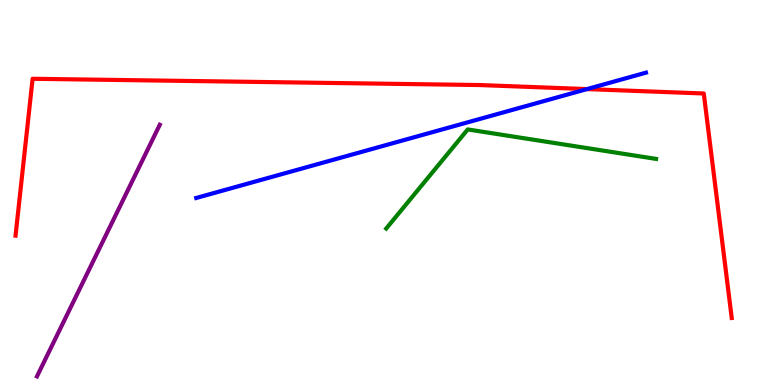[{'lines': ['blue', 'red'], 'intersections': [{'x': 7.57, 'y': 7.69}]}, {'lines': ['green', 'red'], 'intersections': []}, {'lines': ['purple', 'red'], 'intersections': []}, {'lines': ['blue', 'green'], 'intersections': []}, {'lines': ['blue', 'purple'], 'intersections': []}, {'lines': ['green', 'purple'], 'intersections': []}]